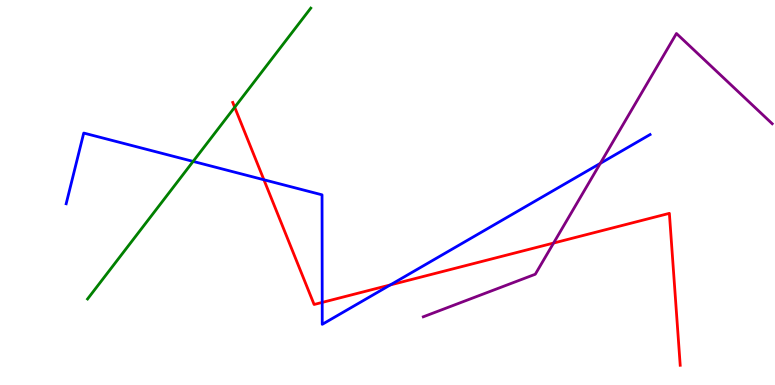[{'lines': ['blue', 'red'], 'intersections': [{'x': 3.41, 'y': 5.33}, {'x': 4.16, 'y': 2.15}, {'x': 5.04, 'y': 2.6}]}, {'lines': ['green', 'red'], 'intersections': [{'x': 3.03, 'y': 7.21}]}, {'lines': ['purple', 'red'], 'intersections': [{'x': 7.14, 'y': 3.69}]}, {'lines': ['blue', 'green'], 'intersections': [{'x': 2.49, 'y': 5.81}]}, {'lines': ['blue', 'purple'], 'intersections': [{'x': 7.75, 'y': 5.76}]}, {'lines': ['green', 'purple'], 'intersections': []}]